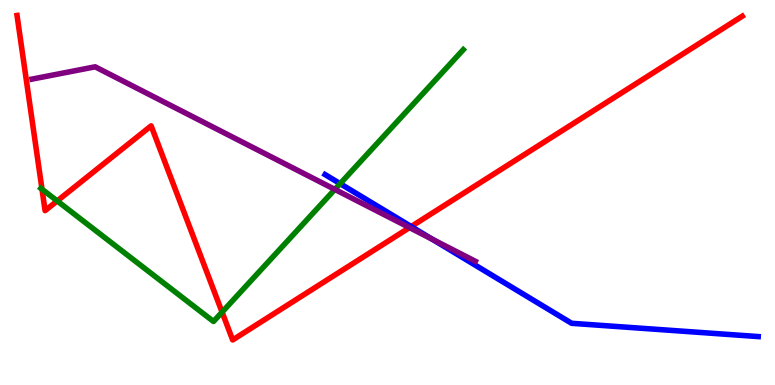[{'lines': ['blue', 'red'], 'intersections': [{'x': 5.31, 'y': 4.12}]}, {'lines': ['green', 'red'], 'intersections': [{'x': 0.542, 'y': 5.09}, {'x': 0.738, 'y': 4.78}, {'x': 2.87, 'y': 1.89}]}, {'lines': ['purple', 'red'], 'intersections': [{'x': 5.28, 'y': 4.09}]}, {'lines': ['blue', 'green'], 'intersections': [{'x': 4.39, 'y': 5.23}]}, {'lines': ['blue', 'purple'], 'intersections': [{'x': 5.58, 'y': 3.78}]}, {'lines': ['green', 'purple'], 'intersections': [{'x': 4.32, 'y': 5.08}]}]